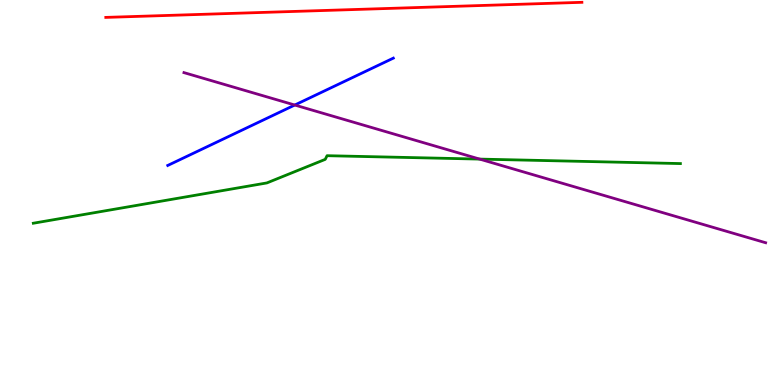[{'lines': ['blue', 'red'], 'intersections': []}, {'lines': ['green', 'red'], 'intersections': []}, {'lines': ['purple', 'red'], 'intersections': []}, {'lines': ['blue', 'green'], 'intersections': []}, {'lines': ['blue', 'purple'], 'intersections': [{'x': 3.8, 'y': 7.27}]}, {'lines': ['green', 'purple'], 'intersections': [{'x': 6.19, 'y': 5.87}]}]